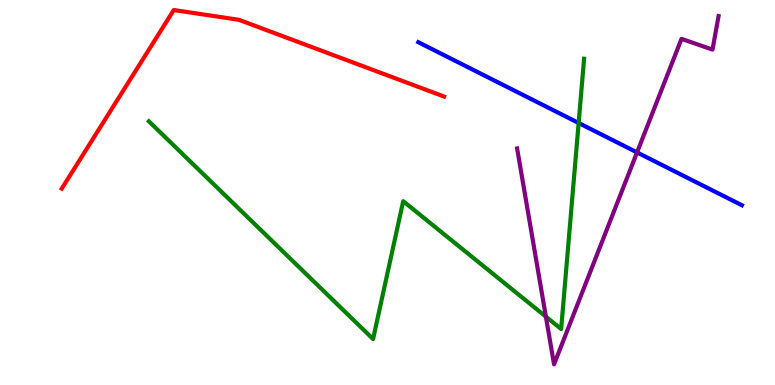[{'lines': ['blue', 'red'], 'intersections': []}, {'lines': ['green', 'red'], 'intersections': []}, {'lines': ['purple', 'red'], 'intersections': []}, {'lines': ['blue', 'green'], 'intersections': [{'x': 7.47, 'y': 6.81}]}, {'lines': ['blue', 'purple'], 'intersections': [{'x': 8.22, 'y': 6.04}]}, {'lines': ['green', 'purple'], 'intersections': [{'x': 7.04, 'y': 1.78}]}]